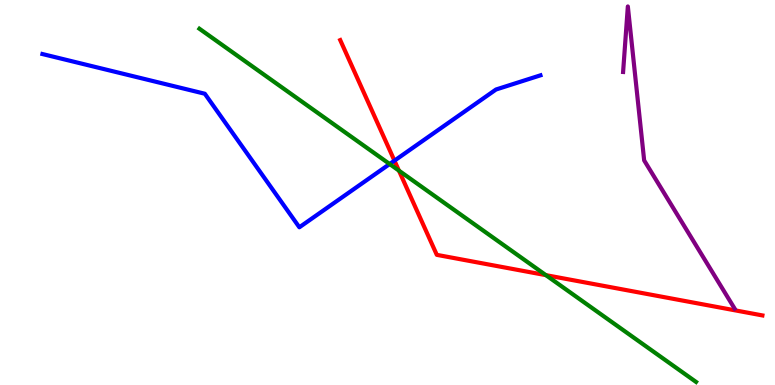[{'lines': ['blue', 'red'], 'intersections': [{'x': 5.09, 'y': 5.83}]}, {'lines': ['green', 'red'], 'intersections': [{'x': 5.15, 'y': 5.57}, {'x': 7.04, 'y': 2.85}]}, {'lines': ['purple', 'red'], 'intersections': []}, {'lines': ['blue', 'green'], 'intersections': [{'x': 5.03, 'y': 5.74}]}, {'lines': ['blue', 'purple'], 'intersections': []}, {'lines': ['green', 'purple'], 'intersections': []}]